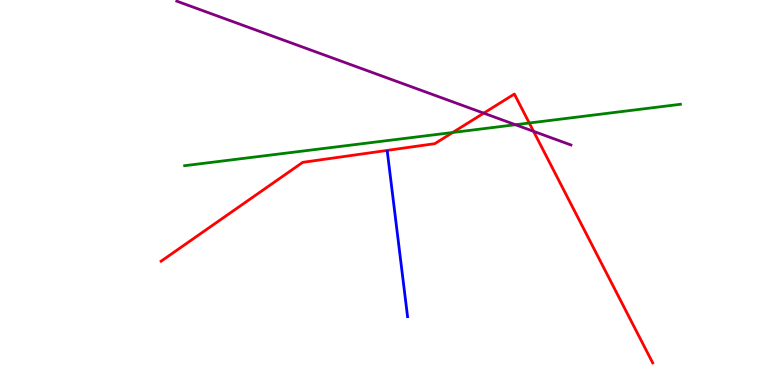[{'lines': ['blue', 'red'], 'intersections': []}, {'lines': ['green', 'red'], 'intersections': [{'x': 5.84, 'y': 6.56}, {'x': 6.83, 'y': 6.8}]}, {'lines': ['purple', 'red'], 'intersections': [{'x': 6.24, 'y': 7.06}, {'x': 6.88, 'y': 6.59}]}, {'lines': ['blue', 'green'], 'intersections': []}, {'lines': ['blue', 'purple'], 'intersections': []}, {'lines': ['green', 'purple'], 'intersections': [{'x': 6.65, 'y': 6.76}]}]